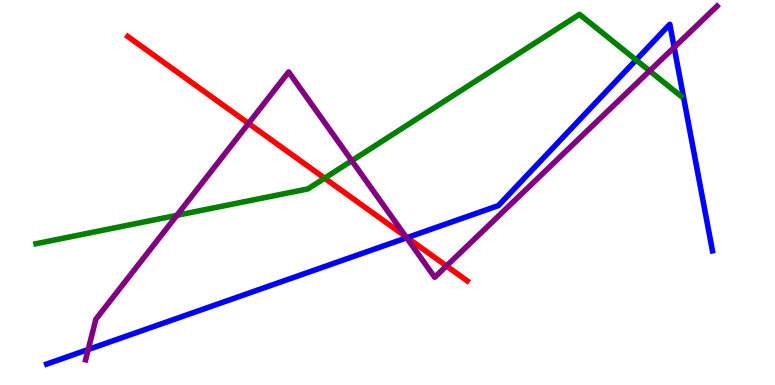[{'lines': ['blue', 'red'], 'intersections': [{'x': 5.25, 'y': 3.83}]}, {'lines': ['green', 'red'], 'intersections': [{'x': 4.19, 'y': 5.37}]}, {'lines': ['purple', 'red'], 'intersections': [{'x': 3.21, 'y': 6.79}, {'x': 5.24, 'y': 3.85}, {'x': 5.76, 'y': 3.09}]}, {'lines': ['blue', 'green'], 'intersections': [{'x': 8.21, 'y': 8.44}]}, {'lines': ['blue', 'purple'], 'intersections': [{'x': 1.14, 'y': 0.922}, {'x': 5.25, 'y': 3.82}, {'x': 8.7, 'y': 8.77}]}, {'lines': ['green', 'purple'], 'intersections': [{'x': 2.28, 'y': 4.41}, {'x': 4.54, 'y': 5.83}, {'x': 8.38, 'y': 8.16}]}]